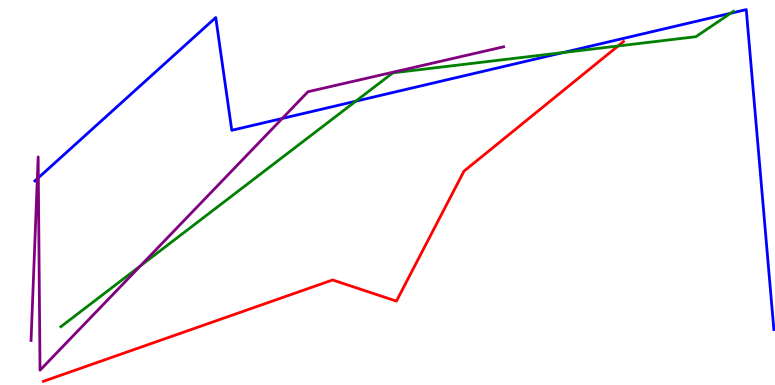[{'lines': ['blue', 'red'], 'intersections': []}, {'lines': ['green', 'red'], 'intersections': [{'x': 7.98, 'y': 8.81}]}, {'lines': ['purple', 'red'], 'intersections': []}, {'lines': ['blue', 'green'], 'intersections': [{'x': 4.59, 'y': 7.37}, {'x': 7.27, 'y': 8.64}, {'x': 9.43, 'y': 9.66}]}, {'lines': ['blue', 'purple'], 'intersections': [{'x': 0.482, 'y': 5.36}, {'x': 0.495, 'y': 5.38}, {'x': 3.64, 'y': 6.92}]}, {'lines': ['green', 'purple'], 'intersections': [{'x': 1.81, 'y': 3.09}]}]